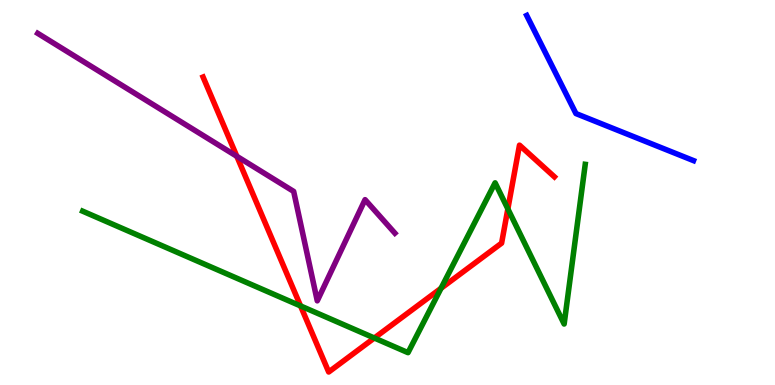[{'lines': ['blue', 'red'], 'intersections': []}, {'lines': ['green', 'red'], 'intersections': [{'x': 3.88, 'y': 2.05}, {'x': 4.83, 'y': 1.22}, {'x': 5.69, 'y': 2.51}, {'x': 6.55, 'y': 4.57}]}, {'lines': ['purple', 'red'], 'intersections': [{'x': 3.06, 'y': 5.94}]}, {'lines': ['blue', 'green'], 'intersections': []}, {'lines': ['blue', 'purple'], 'intersections': []}, {'lines': ['green', 'purple'], 'intersections': []}]